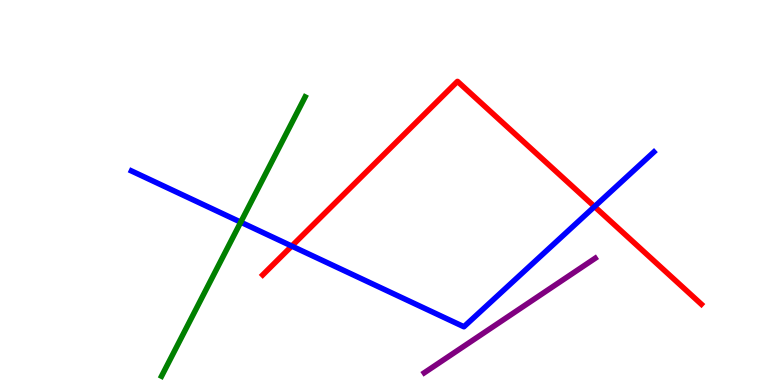[{'lines': ['blue', 'red'], 'intersections': [{'x': 3.76, 'y': 3.61}, {'x': 7.67, 'y': 4.63}]}, {'lines': ['green', 'red'], 'intersections': []}, {'lines': ['purple', 'red'], 'intersections': []}, {'lines': ['blue', 'green'], 'intersections': [{'x': 3.11, 'y': 4.23}]}, {'lines': ['blue', 'purple'], 'intersections': []}, {'lines': ['green', 'purple'], 'intersections': []}]